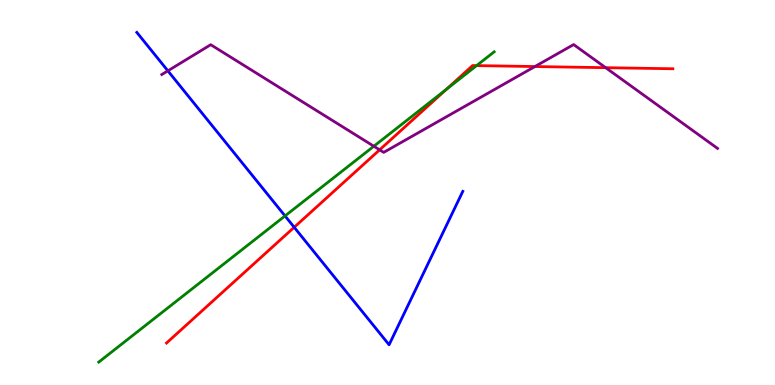[{'lines': ['blue', 'red'], 'intersections': [{'x': 3.8, 'y': 4.1}]}, {'lines': ['green', 'red'], 'intersections': [{'x': 5.76, 'y': 7.68}, {'x': 6.15, 'y': 8.3}]}, {'lines': ['purple', 'red'], 'intersections': [{'x': 4.9, 'y': 6.11}, {'x': 6.9, 'y': 8.27}, {'x': 7.82, 'y': 8.24}]}, {'lines': ['blue', 'green'], 'intersections': [{'x': 3.68, 'y': 4.39}]}, {'lines': ['blue', 'purple'], 'intersections': [{'x': 2.17, 'y': 8.16}]}, {'lines': ['green', 'purple'], 'intersections': [{'x': 4.82, 'y': 6.2}]}]